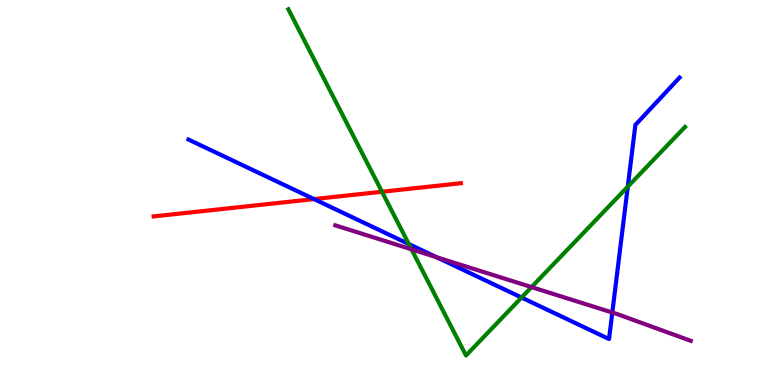[{'lines': ['blue', 'red'], 'intersections': [{'x': 4.05, 'y': 4.83}]}, {'lines': ['green', 'red'], 'intersections': [{'x': 4.93, 'y': 5.02}]}, {'lines': ['purple', 'red'], 'intersections': []}, {'lines': ['blue', 'green'], 'intersections': [{'x': 5.28, 'y': 3.66}, {'x': 6.73, 'y': 2.27}, {'x': 8.1, 'y': 5.15}]}, {'lines': ['blue', 'purple'], 'intersections': [{'x': 5.63, 'y': 3.32}, {'x': 7.9, 'y': 1.88}]}, {'lines': ['green', 'purple'], 'intersections': [{'x': 5.31, 'y': 3.52}, {'x': 6.86, 'y': 2.54}]}]